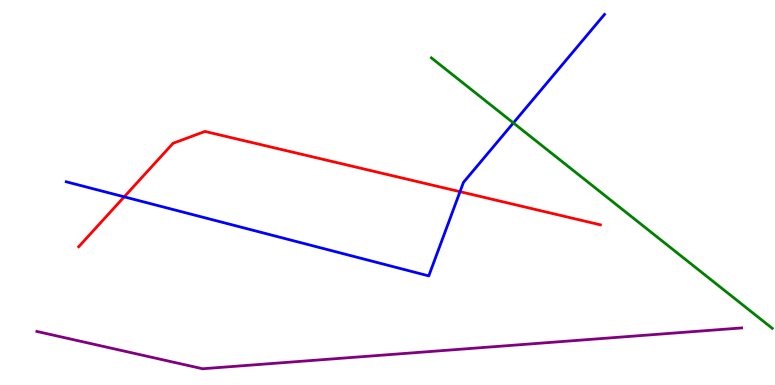[{'lines': ['blue', 'red'], 'intersections': [{'x': 1.6, 'y': 4.89}, {'x': 5.94, 'y': 5.02}]}, {'lines': ['green', 'red'], 'intersections': []}, {'lines': ['purple', 'red'], 'intersections': []}, {'lines': ['blue', 'green'], 'intersections': [{'x': 6.62, 'y': 6.81}]}, {'lines': ['blue', 'purple'], 'intersections': []}, {'lines': ['green', 'purple'], 'intersections': []}]